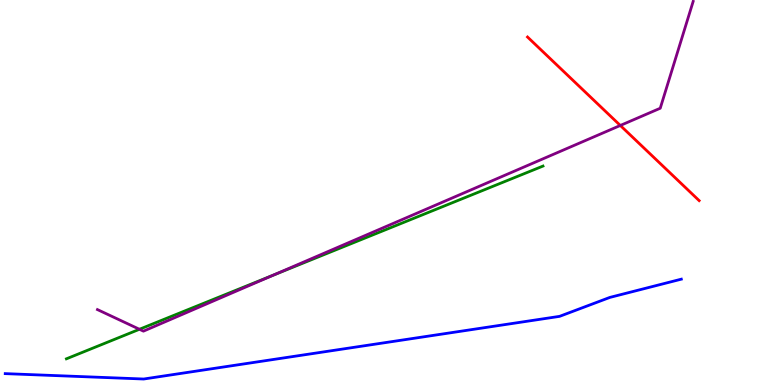[{'lines': ['blue', 'red'], 'intersections': []}, {'lines': ['green', 'red'], 'intersections': []}, {'lines': ['purple', 'red'], 'intersections': [{'x': 8.0, 'y': 6.74}]}, {'lines': ['blue', 'green'], 'intersections': []}, {'lines': ['blue', 'purple'], 'intersections': []}, {'lines': ['green', 'purple'], 'intersections': [{'x': 1.8, 'y': 1.45}, {'x': 3.53, 'y': 2.85}]}]